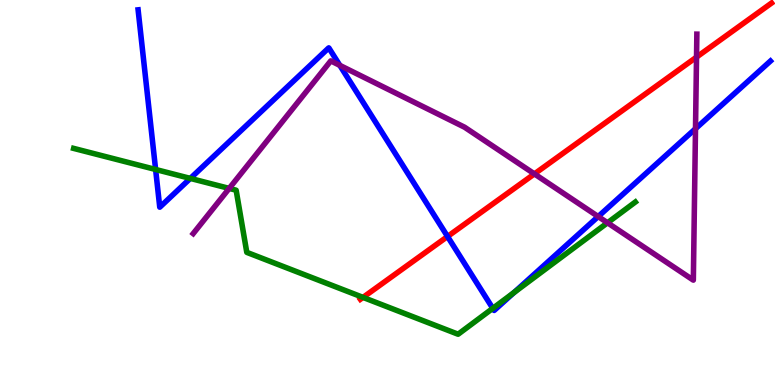[{'lines': ['blue', 'red'], 'intersections': [{'x': 5.77, 'y': 3.86}]}, {'lines': ['green', 'red'], 'intersections': [{'x': 4.68, 'y': 2.28}]}, {'lines': ['purple', 'red'], 'intersections': [{'x': 6.9, 'y': 5.48}, {'x': 8.99, 'y': 8.52}]}, {'lines': ['blue', 'green'], 'intersections': [{'x': 2.01, 'y': 5.6}, {'x': 2.46, 'y': 5.37}, {'x': 6.36, 'y': 1.99}, {'x': 6.63, 'y': 2.4}]}, {'lines': ['blue', 'purple'], 'intersections': [{'x': 4.38, 'y': 8.3}, {'x': 7.72, 'y': 4.38}, {'x': 8.97, 'y': 6.66}]}, {'lines': ['green', 'purple'], 'intersections': [{'x': 2.96, 'y': 5.11}, {'x': 7.84, 'y': 4.21}]}]